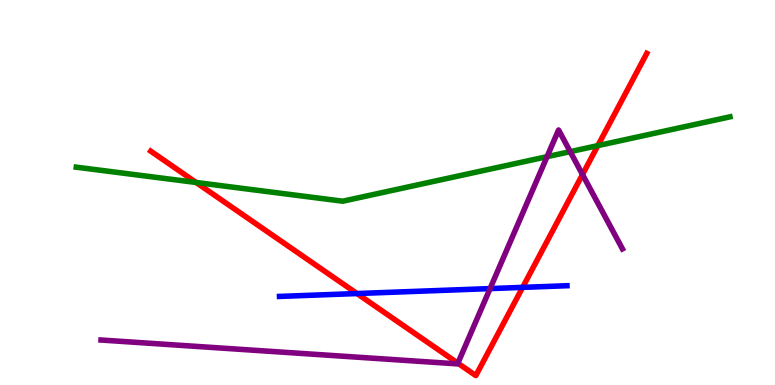[{'lines': ['blue', 'red'], 'intersections': [{'x': 4.61, 'y': 2.38}, {'x': 6.74, 'y': 2.54}]}, {'lines': ['green', 'red'], 'intersections': [{'x': 2.53, 'y': 5.26}, {'x': 7.71, 'y': 6.22}]}, {'lines': ['purple', 'red'], 'intersections': [{'x': 5.91, 'y': 0.566}, {'x': 7.52, 'y': 5.47}]}, {'lines': ['blue', 'green'], 'intersections': []}, {'lines': ['blue', 'purple'], 'intersections': [{'x': 6.32, 'y': 2.5}]}, {'lines': ['green', 'purple'], 'intersections': [{'x': 7.06, 'y': 5.93}, {'x': 7.36, 'y': 6.06}]}]